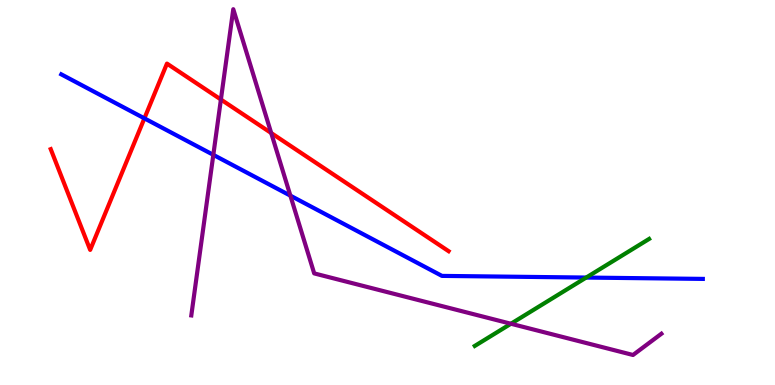[{'lines': ['blue', 'red'], 'intersections': [{'x': 1.86, 'y': 6.93}]}, {'lines': ['green', 'red'], 'intersections': []}, {'lines': ['purple', 'red'], 'intersections': [{'x': 2.85, 'y': 7.42}, {'x': 3.5, 'y': 6.54}]}, {'lines': ['blue', 'green'], 'intersections': [{'x': 7.56, 'y': 2.79}]}, {'lines': ['blue', 'purple'], 'intersections': [{'x': 2.75, 'y': 5.98}, {'x': 3.75, 'y': 4.92}]}, {'lines': ['green', 'purple'], 'intersections': [{'x': 6.59, 'y': 1.59}]}]